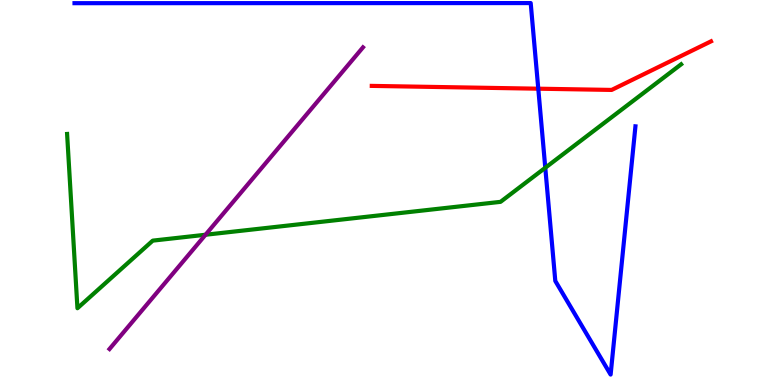[{'lines': ['blue', 'red'], 'intersections': [{'x': 6.95, 'y': 7.7}]}, {'lines': ['green', 'red'], 'intersections': []}, {'lines': ['purple', 'red'], 'intersections': []}, {'lines': ['blue', 'green'], 'intersections': [{'x': 7.04, 'y': 5.64}]}, {'lines': ['blue', 'purple'], 'intersections': []}, {'lines': ['green', 'purple'], 'intersections': [{'x': 2.65, 'y': 3.9}]}]